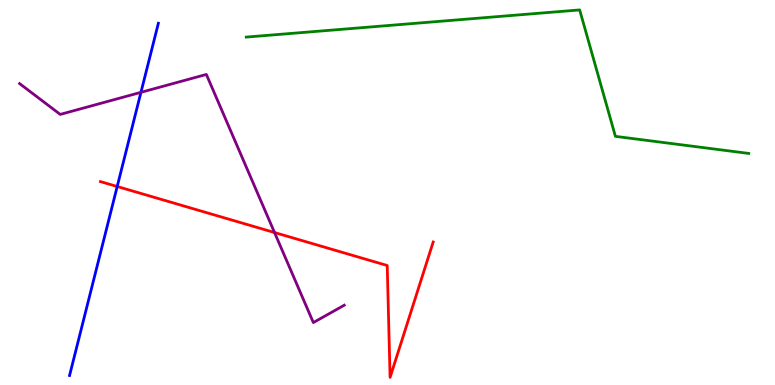[{'lines': ['blue', 'red'], 'intersections': [{'x': 1.51, 'y': 5.16}]}, {'lines': ['green', 'red'], 'intersections': []}, {'lines': ['purple', 'red'], 'intersections': [{'x': 3.54, 'y': 3.96}]}, {'lines': ['blue', 'green'], 'intersections': []}, {'lines': ['blue', 'purple'], 'intersections': [{'x': 1.82, 'y': 7.6}]}, {'lines': ['green', 'purple'], 'intersections': []}]